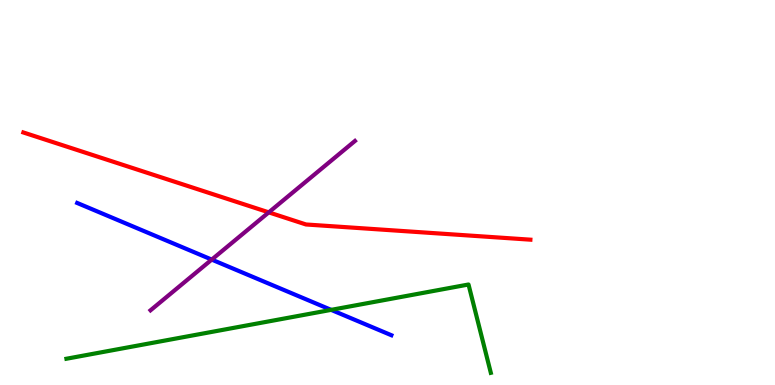[{'lines': ['blue', 'red'], 'intersections': []}, {'lines': ['green', 'red'], 'intersections': []}, {'lines': ['purple', 'red'], 'intersections': [{'x': 3.47, 'y': 4.48}]}, {'lines': ['blue', 'green'], 'intersections': [{'x': 4.27, 'y': 1.95}]}, {'lines': ['blue', 'purple'], 'intersections': [{'x': 2.73, 'y': 3.26}]}, {'lines': ['green', 'purple'], 'intersections': []}]